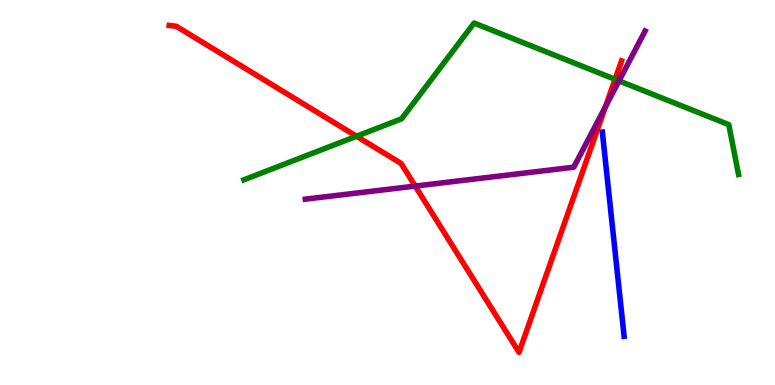[{'lines': ['blue', 'red'], 'intersections': []}, {'lines': ['green', 'red'], 'intersections': [{'x': 4.6, 'y': 6.46}, {'x': 7.94, 'y': 7.94}]}, {'lines': ['purple', 'red'], 'intersections': [{'x': 5.36, 'y': 5.17}, {'x': 7.81, 'y': 7.23}]}, {'lines': ['blue', 'green'], 'intersections': []}, {'lines': ['blue', 'purple'], 'intersections': []}, {'lines': ['green', 'purple'], 'intersections': [{'x': 7.99, 'y': 7.9}]}]